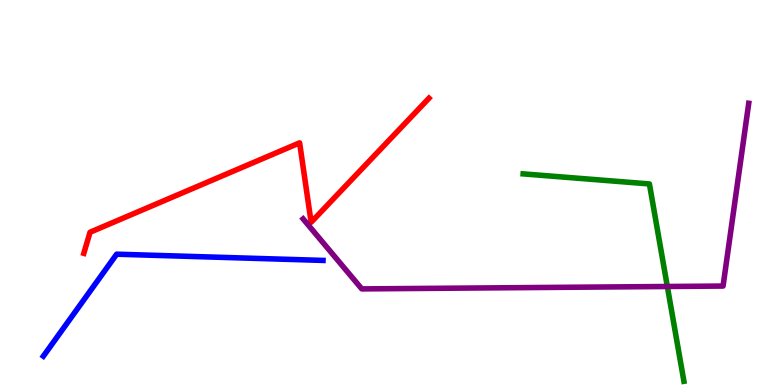[{'lines': ['blue', 'red'], 'intersections': []}, {'lines': ['green', 'red'], 'intersections': []}, {'lines': ['purple', 'red'], 'intersections': []}, {'lines': ['blue', 'green'], 'intersections': []}, {'lines': ['blue', 'purple'], 'intersections': []}, {'lines': ['green', 'purple'], 'intersections': [{'x': 8.61, 'y': 2.56}]}]